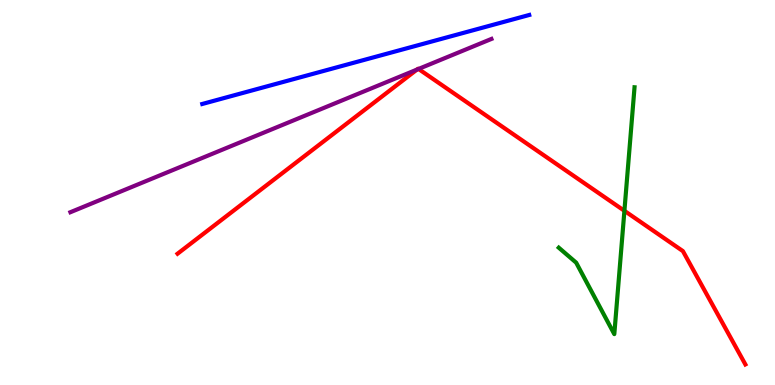[{'lines': ['blue', 'red'], 'intersections': []}, {'lines': ['green', 'red'], 'intersections': [{'x': 8.06, 'y': 4.52}]}, {'lines': ['purple', 'red'], 'intersections': [{'x': 5.38, 'y': 8.19}, {'x': 5.4, 'y': 8.21}]}, {'lines': ['blue', 'green'], 'intersections': []}, {'lines': ['blue', 'purple'], 'intersections': []}, {'lines': ['green', 'purple'], 'intersections': []}]